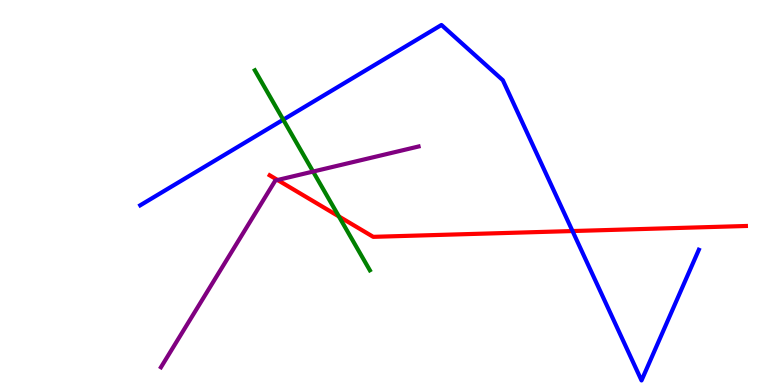[{'lines': ['blue', 'red'], 'intersections': [{'x': 7.39, 'y': 4.0}]}, {'lines': ['green', 'red'], 'intersections': [{'x': 4.37, 'y': 4.38}]}, {'lines': ['purple', 'red'], 'intersections': [{'x': 3.58, 'y': 5.32}]}, {'lines': ['blue', 'green'], 'intersections': [{'x': 3.65, 'y': 6.89}]}, {'lines': ['blue', 'purple'], 'intersections': []}, {'lines': ['green', 'purple'], 'intersections': [{'x': 4.04, 'y': 5.54}]}]